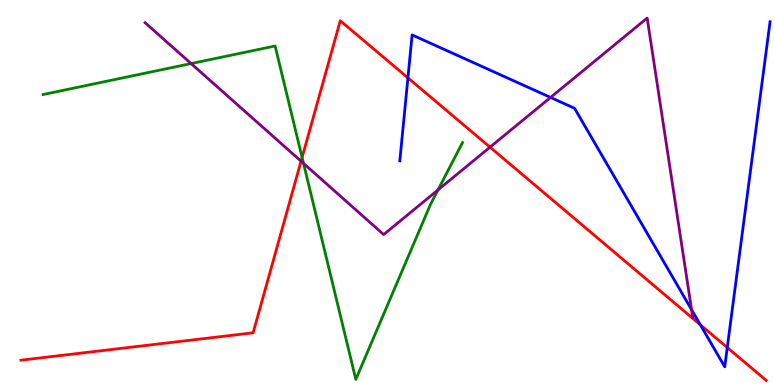[{'lines': ['blue', 'red'], 'intersections': [{'x': 5.26, 'y': 7.98}, {'x': 9.04, 'y': 1.56}, {'x': 9.38, 'y': 0.973}]}, {'lines': ['green', 'red'], 'intersections': [{'x': 3.9, 'y': 5.91}]}, {'lines': ['purple', 'red'], 'intersections': [{'x': 3.88, 'y': 5.81}, {'x': 6.32, 'y': 6.18}]}, {'lines': ['blue', 'green'], 'intersections': []}, {'lines': ['blue', 'purple'], 'intersections': [{'x': 7.1, 'y': 7.47}, {'x': 8.92, 'y': 1.96}]}, {'lines': ['green', 'purple'], 'intersections': [{'x': 2.47, 'y': 8.35}, {'x': 3.92, 'y': 5.76}, {'x': 5.65, 'y': 5.07}]}]